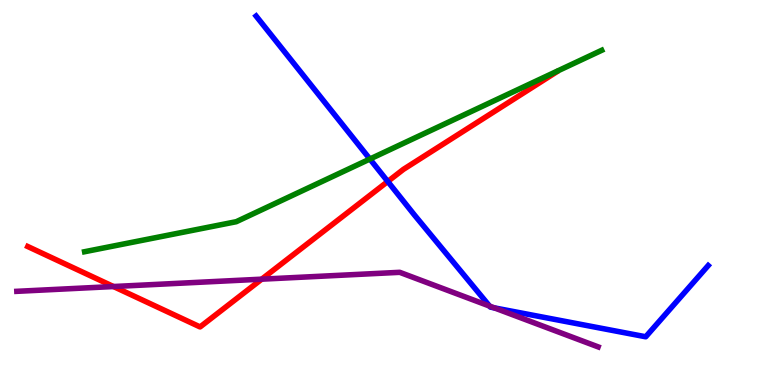[{'lines': ['blue', 'red'], 'intersections': [{'x': 5.0, 'y': 5.29}]}, {'lines': ['green', 'red'], 'intersections': []}, {'lines': ['purple', 'red'], 'intersections': [{'x': 1.46, 'y': 2.56}, {'x': 3.38, 'y': 2.75}]}, {'lines': ['blue', 'green'], 'intersections': [{'x': 4.77, 'y': 5.87}]}, {'lines': ['blue', 'purple'], 'intersections': [{'x': 6.32, 'y': 2.05}, {'x': 6.38, 'y': 2.0}]}, {'lines': ['green', 'purple'], 'intersections': []}]